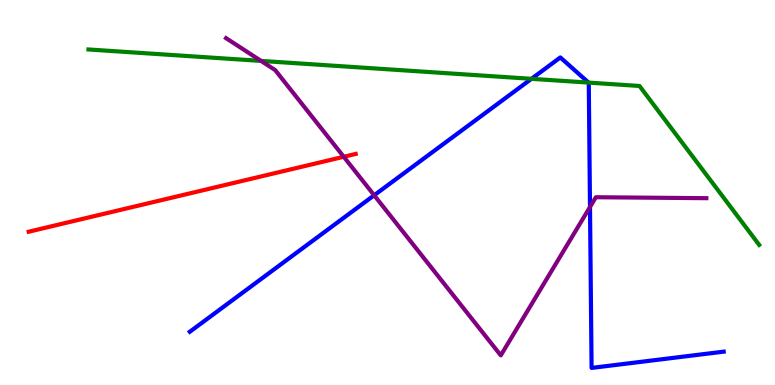[{'lines': ['blue', 'red'], 'intersections': []}, {'lines': ['green', 'red'], 'intersections': []}, {'lines': ['purple', 'red'], 'intersections': [{'x': 4.44, 'y': 5.93}]}, {'lines': ['blue', 'green'], 'intersections': [{'x': 6.86, 'y': 7.95}, {'x': 7.59, 'y': 7.85}]}, {'lines': ['blue', 'purple'], 'intersections': [{'x': 4.83, 'y': 4.93}, {'x': 7.61, 'y': 4.62}]}, {'lines': ['green', 'purple'], 'intersections': [{'x': 3.37, 'y': 8.42}]}]